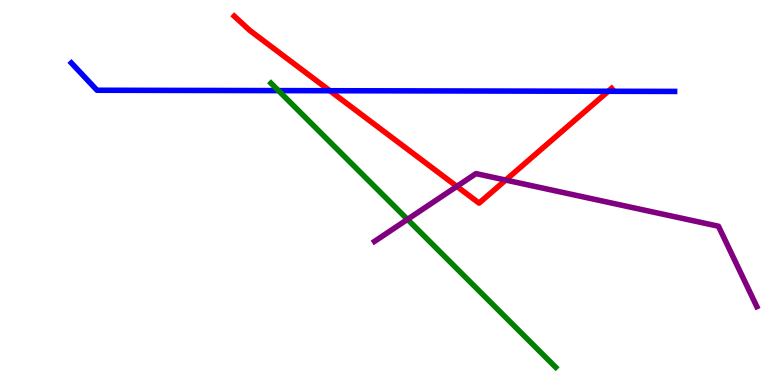[{'lines': ['blue', 'red'], 'intersections': [{'x': 4.26, 'y': 7.64}, {'x': 7.85, 'y': 7.63}]}, {'lines': ['green', 'red'], 'intersections': []}, {'lines': ['purple', 'red'], 'intersections': [{'x': 5.89, 'y': 5.16}, {'x': 6.53, 'y': 5.32}]}, {'lines': ['blue', 'green'], 'intersections': [{'x': 3.59, 'y': 7.65}]}, {'lines': ['blue', 'purple'], 'intersections': []}, {'lines': ['green', 'purple'], 'intersections': [{'x': 5.26, 'y': 4.3}]}]